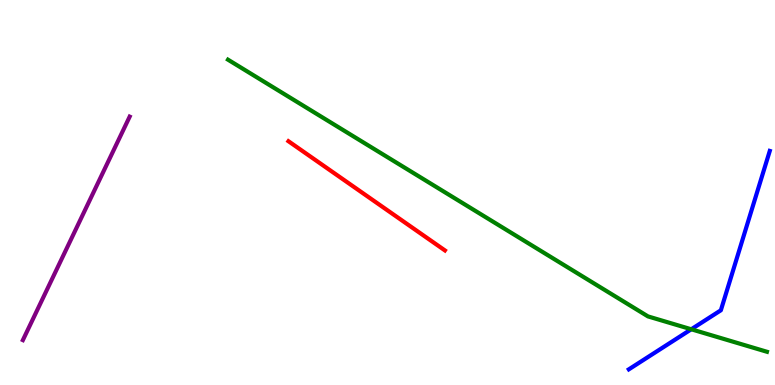[{'lines': ['blue', 'red'], 'intersections': []}, {'lines': ['green', 'red'], 'intersections': []}, {'lines': ['purple', 'red'], 'intersections': []}, {'lines': ['blue', 'green'], 'intersections': [{'x': 8.92, 'y': 1.45}]}, {'lines': ['blue', 'purple'], 'intersections': []}, {'lines': ['green', 'purple'], 'intersections': []}]